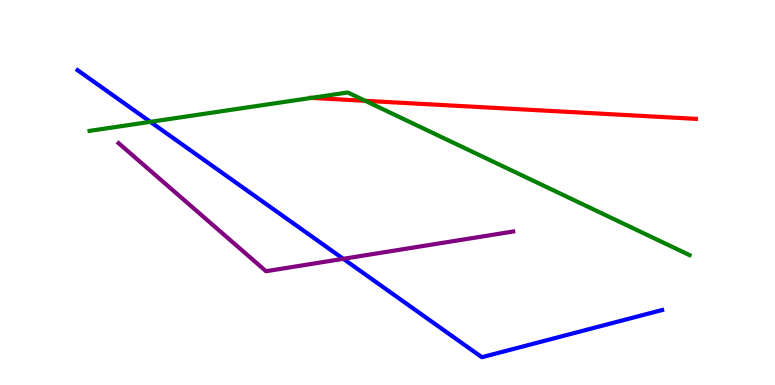[{'lines': ['blue', 'red'], 'intersections': []}, {'lines': ['green', 'red'], 'intersections': [{'x': 4.02, 'y': 7.46}, {'x': 4.71, 'y': 7.38}]}, {'lines': ['purple', 'red'], 'intersections': []}, {'lines': ['blue', 'green'], 'intersections': [{'x': 1.94, 'y': 6.84}]}, {'lines': ['blue', 'purple'], 'intersections': [{'x': 4.43, 'y': 3.28}]}, {'lines': ['green', 'purple'], 'intersections': []}]